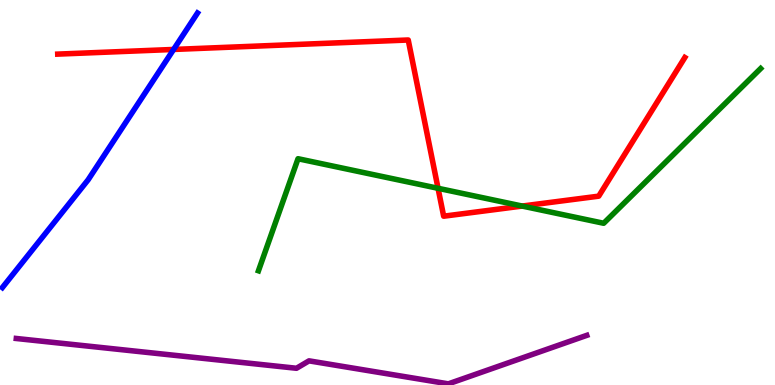[{'lines': ['blue', 'red'], 'intersections': [{'x': 2.24, 'y': 8.72}]}, {'lines': ['green', 'red'], 'intersections': [{'x': 5.65, 'y': 5.11}, {'x': 6.74, 'y': 4.65}]}, {'lines': ['purple', 'red'], 'intersections': []}, {'lines': ['blue', 'green'], 'intersections': []}, {'lines': ['blue', 'purple'], 'intersections': []}, {'lines': ['green', 'purple'], 'intersections': []}]